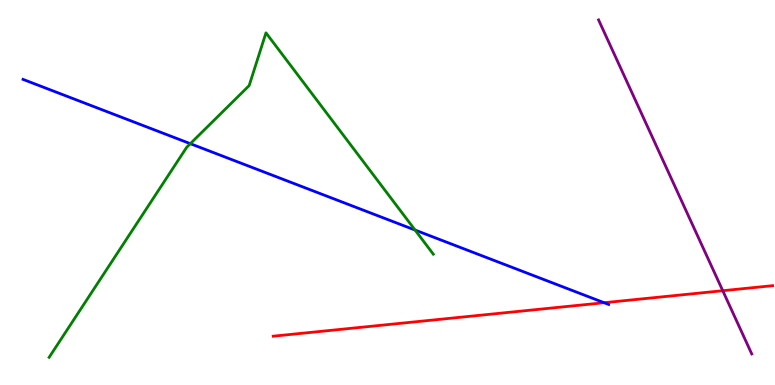[{'lines': ['blue', 'red'], 'intersections': [{'x': 7.8, 'y': 2.14}]}, {'lines': ['green', 'red'], 'intersections': []}, {'lines': ['purple', 'red'], 'intersections': [{'x': 9.33, 'y': 2.45}]}, {'lines': ['blue', 'green'], 'intersections': [{'x': 2.46, 'y': 6.27}, {'x': 5.36, 'y': 4.02}]}, {'lines': ['blue', 'purple'], 'intersections': []}, {'lines': ['green', 'purple'], 'intersections': []}]